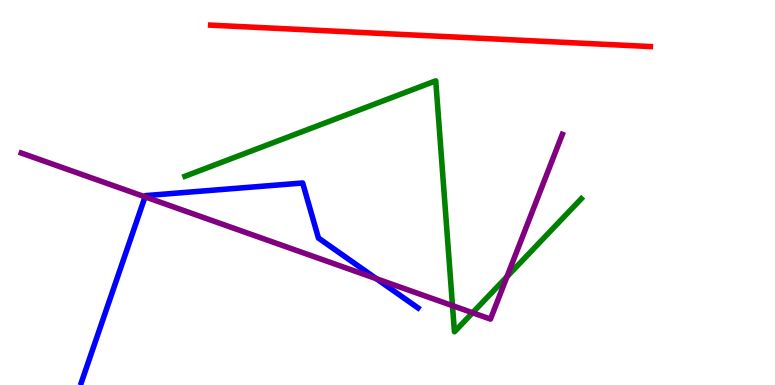[{'lines': ['blue', 'red'], 'intersections': []}, {'lines': ['green', 'red'], 'intersections': []}, {'lines': ['purple', 'red'], 'intersections': []}, {'lines': ['blue', 'green'], 'intersections': []}, {'lines': ['blue', 'purple'], 'intersections': [{'x': 1.87, 'y': 4.89}, {'x': 4.86, 'y': 2.76}]}, {'lines': ['green', 'purple'], 'intersections': [{'x': 5.84, 'y': 2.06}, {'x': 6.1, 'y': 1.88}, {'x': 6.54, 'y': 2.81}]}]